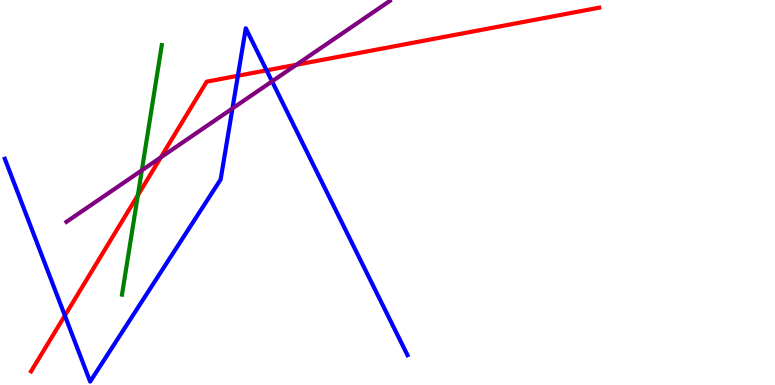[{'lines': ['blue', 'red'], 'intersections': [{'x': 0.837, 'y': 1.8}, {'x': 3.07, 'y': 8.03}, {'x': 3.44, 'y': 8.17}]}, {'lines': ['green', 'red'], 'intersections': [{'x': 1.78, 'y': 4.93}]}, {'lines': ['purple', 'red'], 'intersections': [{'x': 2.07, 'y': 5.91}, {'x': 3.82, 'y': 8.32}]}, {'lines': ['blue', 'green'], 'intersections': []}, {'lines': ['blue', 'purple'], 'intersections': [{'x': 3.0, 'y': 7.18}, {'x': 3.51, 'y': 7.89}]}, {'lines': ['green', 'purple'], 'intersections': [{'x': 1.83, 'y': 5.58}]}]